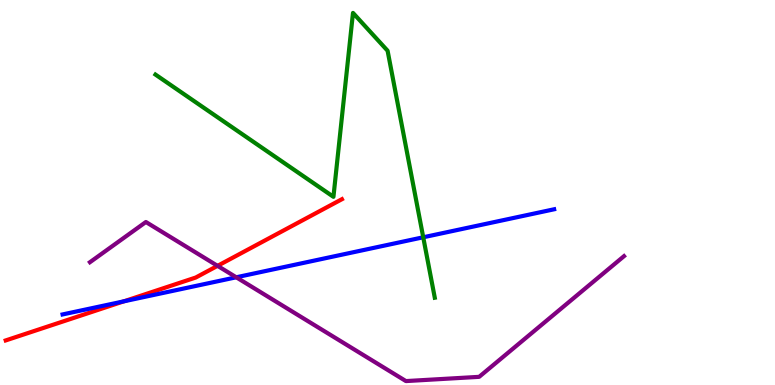[{'lines': ['blue', 'red'], 'intersections': [{'x': 1.6, 'y': 2.17}]}, {'lines': ['green', 'red'], 'intersections': []}, {'lines': ['purple', 'red'], 'intersections': [{'x': 2.81, 'y': 3.09}]}, {'lines': ['blue', 'green'], 'intersections': [{'x': 5.46, 'y': 3.84}]}, {'lines': ['blue', 'purple'], 'intersections': [{'x': 3.05, 'y': 2.8}]}, {'lines': ['green', 'purple'], 'intersections': []}]